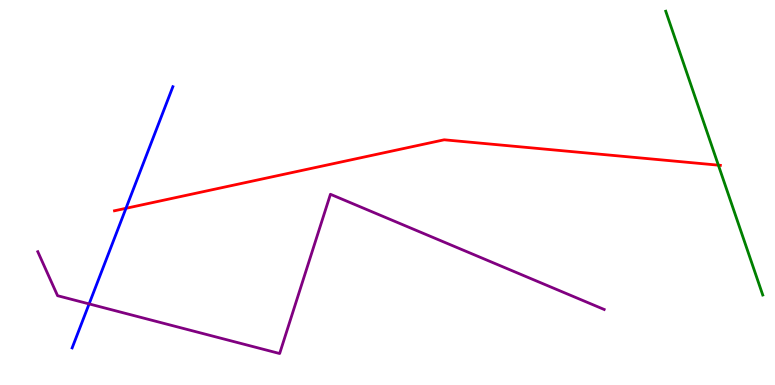[{'lines': ['blue', 'red'], 'intersections': [{'x': 1.63, 'y': 4.59}]}, {'lines': ['green', 'red'], 'intersections': [{'x': 9.27, 'y': 5.71}]}, {'lines': ['purple', 'red'], 'intersections': []}, {'lines': ['blue', 'green'], 'intersections': []}, {'lines': ['blue', 'purple'], 'intersections': [{'x': 1.15, 'y': 2.11}]}, {'lines': ['green', 'purple'], 'intersections': []}]